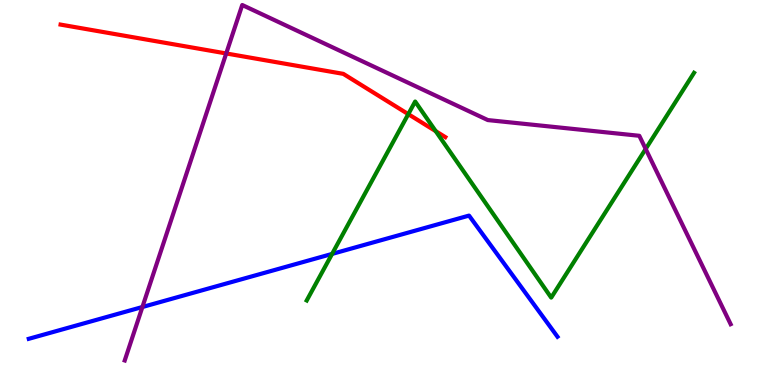[{'lines': ['blue', 'red'], 'intersections': []}, {'lines': ['green', 'red'], 'intersections': [{'x': 5.27, 'y': 7.04}, {'x': 5.62, 'y': 6.59}]}, {'lines': ['purple', 'red'], 'intersections': [{'x': 2.92, 'y': 8.61}]}, {'lines': ['blue', 'green'], 'intersections': [{'x': 4.29, 'y': 3.4}]}, {'lines': ['blue', 'purple'], 'intersections': [{'x': 1.84, 'y': 2.03}]}, {'lines': ['green', 'purple'], 'intersections': [{'x': 8.33, 'y': 6.13}]}]